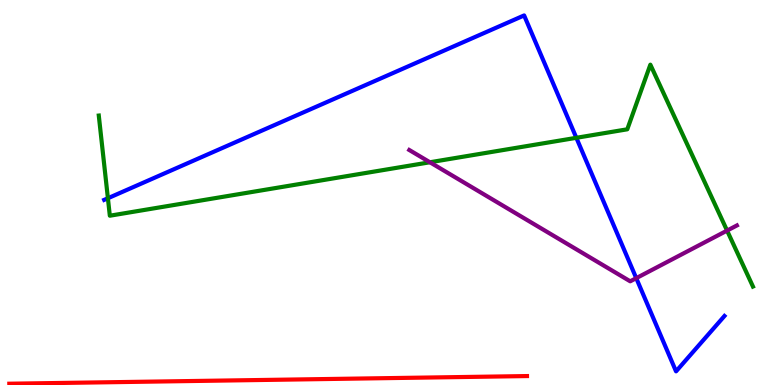[{'lines': ['blue', 'red'], 'intersections': []}, {'lines': ['green', 'red'], 'intersections': []}, {'lines': ['purple', 'red'], 'intersections': []}, {'lines': ['blue', 'green'], 'intersections': [{'x': 1.39, 'y': 4.85}, {'x': 7.44, 'y': 6.42}]}, {'lines': ['blue', 'purple'], 'intersections': [{'x': 8.21, 'y': 2.78}]}, {'lines': ['green', 'purple'], 'intersections': [{'x': 5.55, 'y': 5.79}, {'x': 9.38, 'y': 4.01}]}]